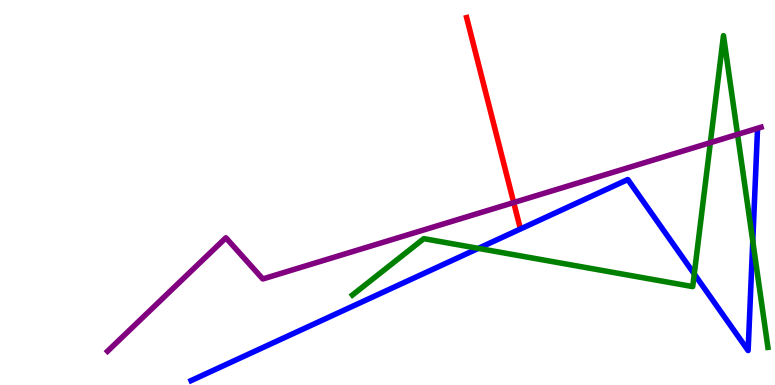[{'lines': ['blue', 'red'], 'intersections': []}, {'lines': ['green', 'red'], 'intersections': []}, {'lines': ['purple', 'red'], 'intersections': [{'x': 6.63, 'y': 4.74}]}, {'lines': ['blue', 'green'], 'intersections': [{'x': 6.17, 'y': 3.55}, {'x': 8.96, 'y': 2.88}, {'x': 9.71, 'y': 3.74}]}, {'lines': ['blue', 'purple'], 'intersections': []}, {'lines': ['green', 'purple'], 'intersections': [{'x': 9.17, 'y': 6.29}, {'x': 9.52, 'y': 6.51}]}]